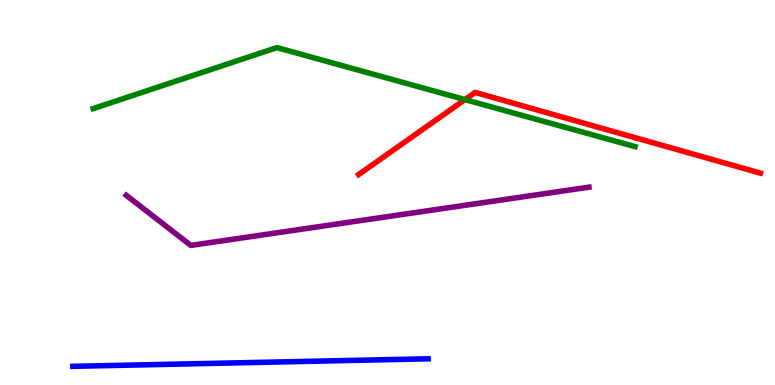[{'lines': ['blue', 'red'], 'intersections': []}, {'lines': ['green', 'red'], 'intersections': [{'x': 6.0, 'y': 7.41}]}, {'lines': ['purple', 'red'], 'intersections': []}, {'lines': ['blue', 'green'], 'intersections': []}, {'lines': ['blue', 'purple'], 'intersections': []}, {'lines': ['green', 'purple'], 'intersections': []}]